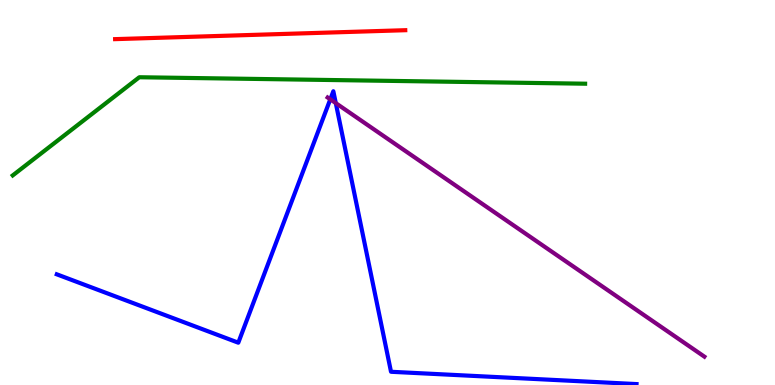[{'lines': ['blue', 'red'], 'intersections': []}, {'lines': ['green', 'red'], 'intersections': []}, {'lines': ['purple', 'red'], 'intersections': []}, {'lines': ['blue', 'green'], 'intersections': []}, {'lines': ['blue', 'purple'], 'intersections': [{'x': 4.26, 'y': 7.42}, {'x': 4.33, 'y': 7.32}]}, {'lines': ['green', 'purple'], 'intersections': []}]